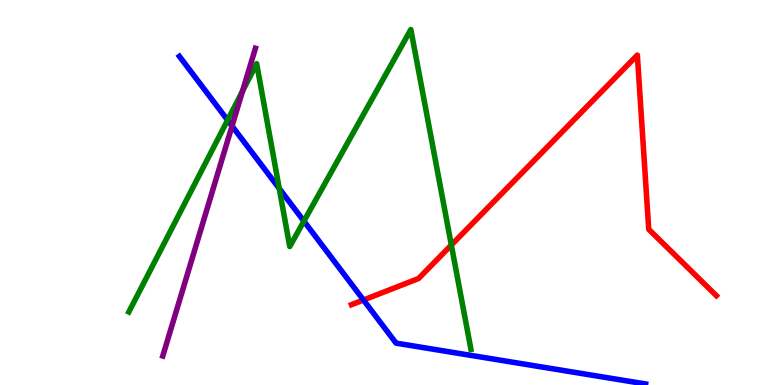[{'lines': ['blue', 'red'], 'intersections': [{'x': 4.69, 'y': 2.21}]}, {'lines': ['green', 'red'], 'intersections': [{'x': 5.82, 'y': 3.64}]}, {'lines': ['purple', 'red'], 'intersections': []}, {'lines': ['blue', 'green'], 'intersections': [{'x': 2.94, 'y': 6.88}, {'x': 3.6, 'y': 5.1}, {'x': 3.92, 'y': 4.26}]}, {'lines': ['blue', 'purple'], 'intersections': [{'x': 2.99, 'y': 6.73}]}, {'lines': ['green', 'purple'], 'intersections': [{'x': 3.13, 'y': 7.63}]}]